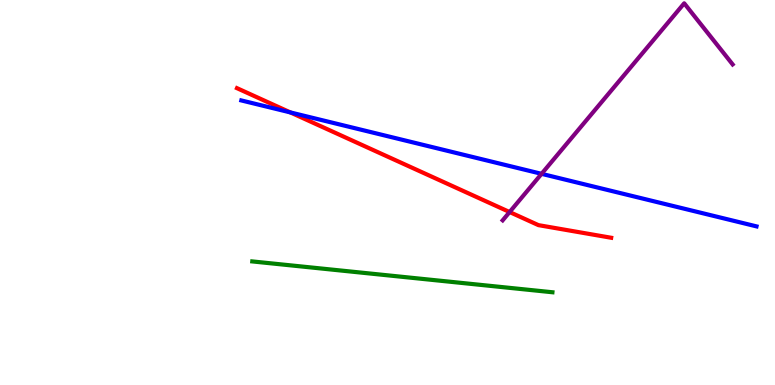[{'lines': ['blue', 'red'], 'intersections': [{'x': 3.75, 'y': 7.08}]}, {'lines': ['green', 'red'], 'intersections': []}, {'lines': ['purple', 'red'], 'intersections': [{'x': 6.58, 'y': 4.49}]}, {'lines': ['blue', 'green'], 'intersections': []}, {'lines': ['blue', 'purple'], 'intersections': [{'x': 6.99, 'y': 5.48}]}, {'lines': ['green', 'purple'], 'intersections': []}]